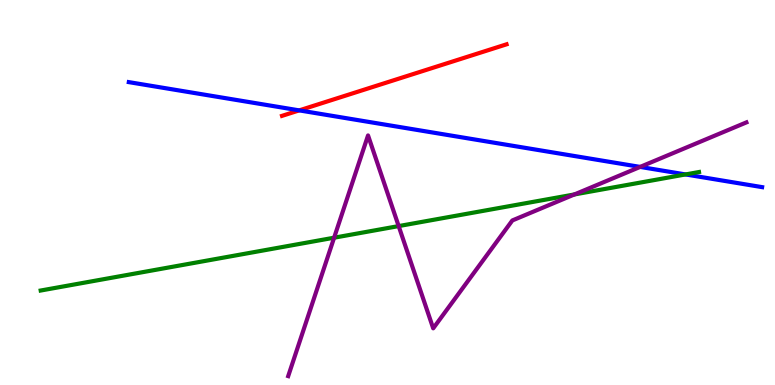[{'lines': ['blue', 'red'], 'intersections': [{'x': 3.86, 'y': 7.13}]}, {'lines': ['green', 'red'], 'intersections': []}, {'lines': ['purple', 'red'], 'intersections': []}, {'lines': ['blue', 'green'], 'intersections': [{'x': 8.85, 'y': 5.47}]}, {'lines': ['blue', 'purple'], 'intersections': [{'x': 8.26, 'y': 5.66}]}, {'lines': ['green', 'purple'], 'intersections': [{'x': 4.31, 'y': 3.83}, {'x': 5.14, 'y': 4.13}, {'x': 7.41, 'y': 4.95}]}]